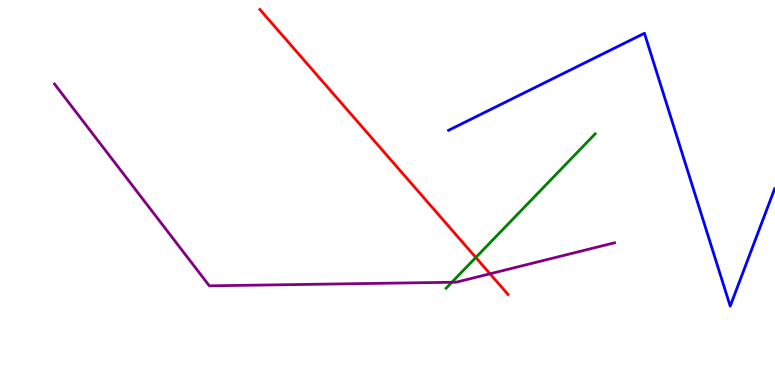[{'lines': ['blue', 'red'], 'intersections': []}, {'lines': ['green', 'red'], 'intersections': [{'x': 6.14, 'y': 3.31}]}, {'lines': ['purple', 'red'], 'intersections': [{'x': 6.32, 'y': 2.89}]}, {'lines': ['blue', 'green'], 'intersections': []}, {'lines': ['blue', 'purple'], 'intersections': []}, {'lines': ['green', 'purple'], 'intersections': [{'x': 5.83, 'y': 2.67}]}]